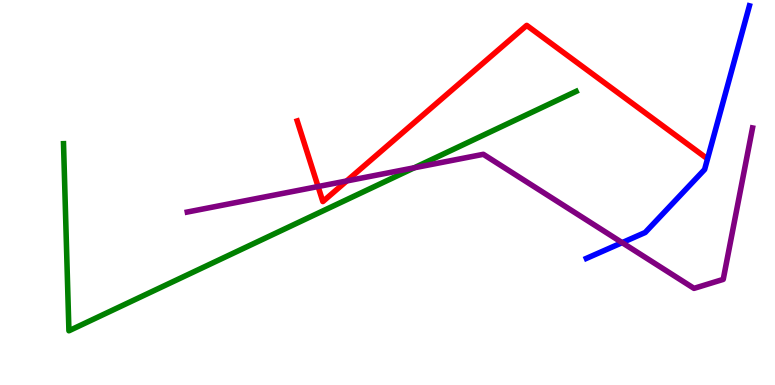[{'lines': ['blue', 'red'], 'intersections': []}, {'lines': ['green', 'red'], 'intersections': []}, {'lines': ['purple', 'red'], 'intersections': [{'x': 4.1, 'y': 5.15}, {'x': 4.47, 'y': 5.3}]}, {'lines': ['blue', 'green'], 'intersections': []}, {'lines': ['blue', 'purple'], 'intersections': [{'x': 8.03, 'y': 3.7}]}, {'lines': ['green', 'purple'], 'intersections': [{'x': 5.35, 'y': 5.64}]}]